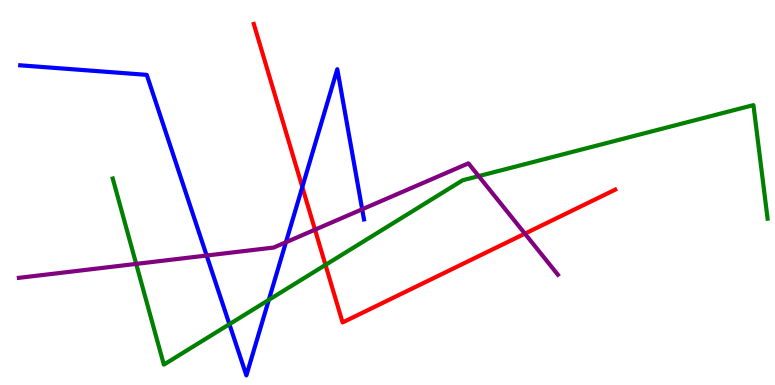[{'lines': ['blue', 'red'], 'intersections': [{'x': 3.9, 'y': 5.14}]}, {'lines': ['green', 'red'], 'intersections': [{'x': 4.2, 'y': 3.12}]}, {'lines': ['purple', 'red'], 'intersections': [{'x': 4.06, 'y': 4.03}, {'x': 6.77, 'y': 3.93}]}, {'lines': ['blue', 'green'], 'intersections': [{'x': 2.96, 'y': 1.58}, {'x': 3.47, 'y': 2.21}]}, {'lines': ['blue', 'purple'], 'intersections': [{'x': 2.67, 'y': 3.36}, {'x': 3.69, 'y': 3.71}, {'x': 4.67, 'y': 4.56}]}, {'lines': ['green', 'purple'], 'intersections': [{'x': 1.76, 'y': 3.15}, {'x': 6.18, 'y': 5.43}]}]